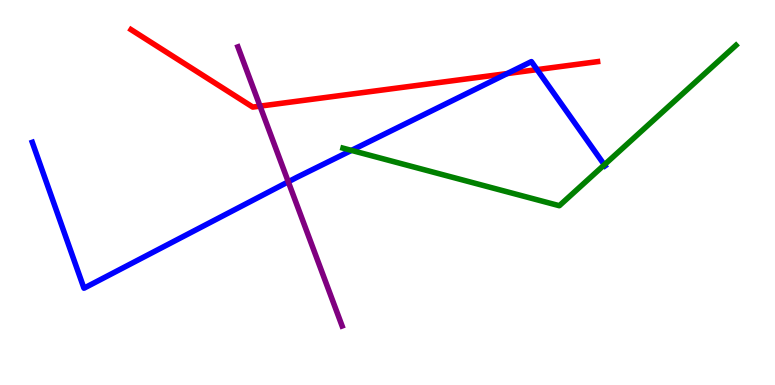[{'lines': ['blue', 'red'], 'intersections': [{'x': 6.54, 'y': 8.09}, {'x': 6.93, 'y': 8.19}]}, {'lines': ['green', 'red'], 'intersections': []}, {'lines': ['purple', 'red'], 'intersections': [{'x': 3.36, 'y': 7.24}]}, {'lines': ['blue', 'green'], 'intersections': [{'x': 4.53, 'y': 6.09}, {'x': 7.8, 'y': 5.72}]}, {'lines': ['blue', 'purple'], 'intersections': [{'x': 3.72, 'y': 5.28}]}, {'lines': ['green', 'purple'], 'intersections': []}]